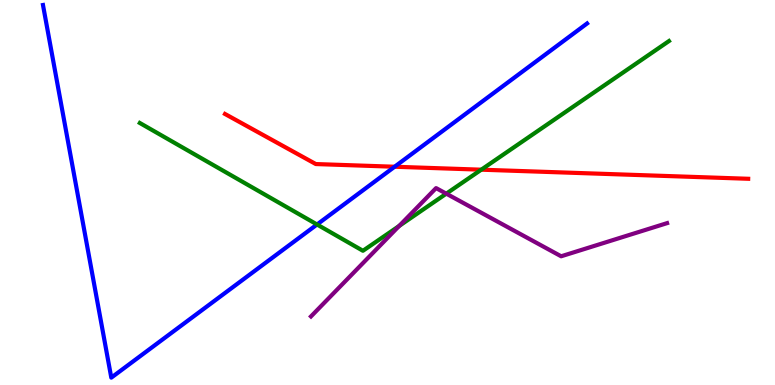[{'lines': ['blue', 'red'], 'intersections': [{'x': 5.09, 'y': 5.67}]}, {'lines': ['green', 'red'], 'intersections': [{'x': 6.21, 'y': 5.59}]}, {'lines': ['purple', 'red'], 'intersections': []}, {'lines': ['blue', 'green'], 'intersections': [{'x': 4.09, 'y': 4.17}]}, {'lines': ['blue', 'purple'], 'intersections': []}, {'lines': ['green', 'purple'], 'intersections': [{'x': 5.15, 'y': 4.13}, {'x': 5.76, 'y': 4.97}]}]